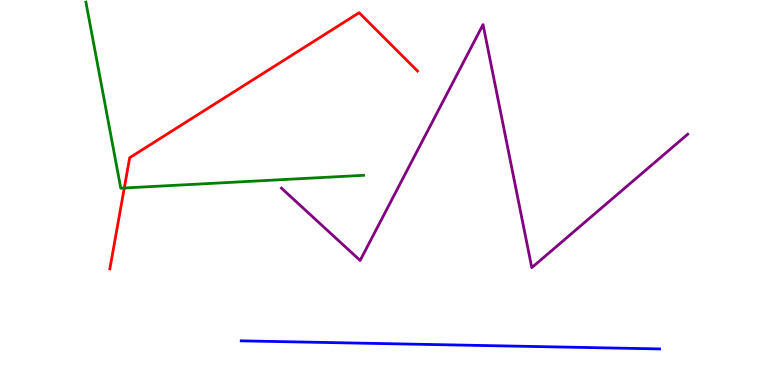[{'lines': ['blue', 'red'], 'intersections': []}, {'lines': ['green', 'red'], 'intersections': [{'x': 1.6, 'y': 5.12}]}, {'lines': ['purple', 'red'], 'intersections': []}, {'lines': ['blue', 'green'], 'intersections': []}, {'lines': ['blue', 'purple'], 'intersections': []}, {'lines': ['green', 'purple'], 'intersections': []}]